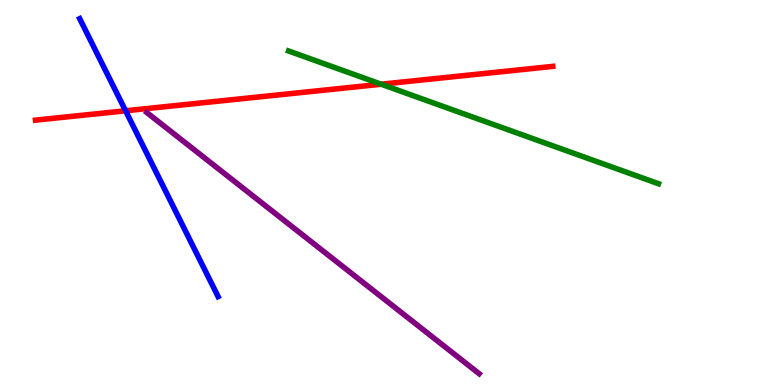[{'lines': ['blue', 'red'], 'intersections': [{'x': 1.62, 'y': 7.12}]}, {'lines': ['green', 'red'], 'intersections': [{'x': 4.92, 'y': 7.81}]}, {'lines': ['purple', 'red'], 'intersections': []}, {'lines': ['blue', 'green'], 'intersections': []}, {'lines': ['blue', 'purple'], 'intersections': []}, {'lines': ['green', 'purple'], 'intersections': []}]